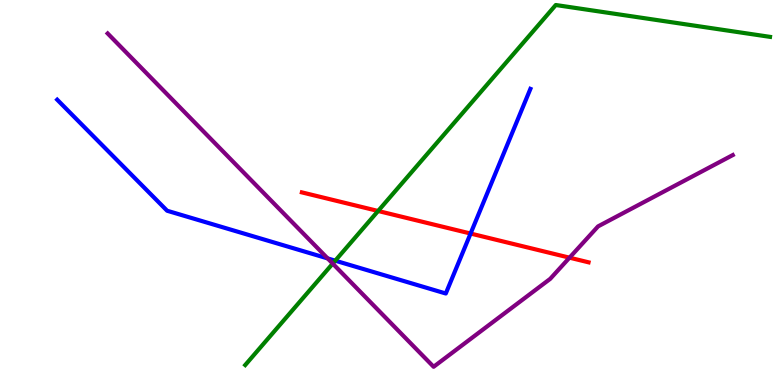[{'lines': ['blue', 'red'], 'intersections': [{'x': 6.07, 'y': 3.93}]}, {'lines': ['green', 'red'], 'intersections': [{'x': 4.88, 'y': 4.52}]}, {'lines': ['purple', 'red'], 'intersections': [{'x': 7.35, 'y': 3.31}]}, {'lines': ['blue', 'green'], 'intersections': [{'x': 4.33, 'y': 3.23}]}, {'lines': ['blue', 'purple'], 'intersections': [{'x': 4.23, 'y': 3.29}]}, {'lines': ['green', 'purple'], 'intersections': [{'x': 4.29, 'y': 3.15}]}]